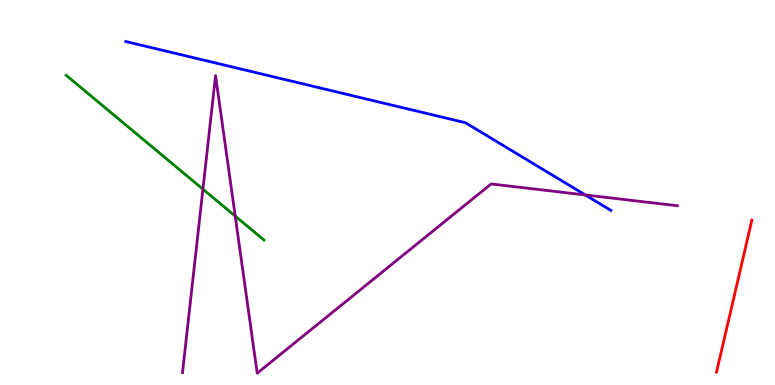[{'lines': ['blue', 'red'], 'intersections': []}, {'lines': ['green', 'red'], 'intersections': []}, {'lines': ['purple', 'red'], 'intersections': []}, {'lines': ['blue', 'green'], 'intersections': []}, {'lines': ['blue', 'purple'], 'intersections': [{'x': 7.55, 'y': 4.94}]}, {'lines': ['green', 'purple'], 'intersections': [{'x': 2.62, 'y': 5.09}, {'x': 3.04, 'y': 4.39}]}]